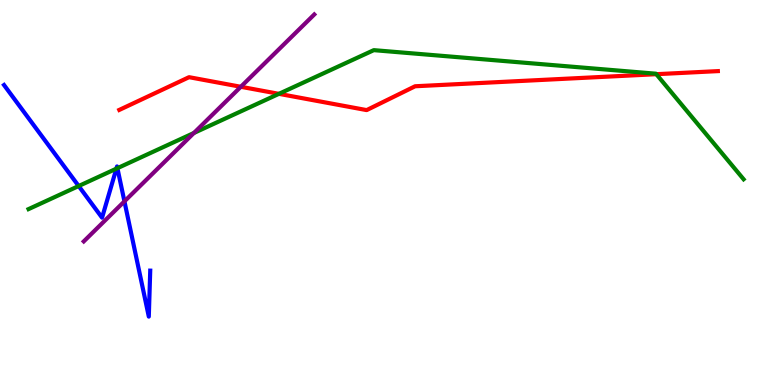[{'lines': ['blue', 'red'], 'intersections': []}, {'lines': ['green', 'red'], 'intersections': [{'x': 3.6, 'y': 7.56}, {'x': 8.47, 'y': 8.07}]}, {'lines': ['purple', 'red'], 'intersections': [{'x': 3.11, 'y': 7.75}]}, {'lines': ['blue', 'green'], 'intersections': [{'x': 1.02, 'y': 5.17}, {'x': 1.5, 'y': 5.62}, {'x': 1.52, 'y': 5.63}]}, {'lines': ['blue', 'purple'], 'intersections': [{'x': 1.61, 'y': 4.77}]}, {'lines': ['green', 'purple'], 'intersections': [{'x': 2.5, 'y': 6.55}]}]